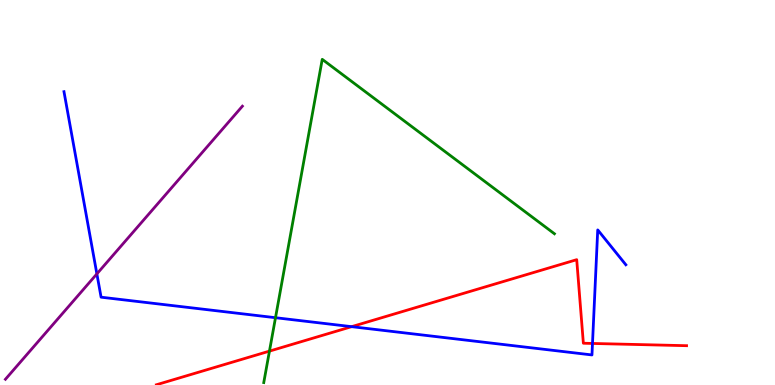[{'lines': ['blue', 'red'], 'intersections': [{'x': 4.54, 'y': 1.52}, {'x': 7.65, 'y': 1.08}]}, {'lines': ['green', 'red'], 'intersections': [{'x': 3.48, 'y': 0.88}]}, {'lines': ['purple', 'red'], 'intersections': []}, {'lines': ['blue', 'green'], 'intersections': [{'x': 3.55, 'y': 1.75}]}, {'lines': ['blue', 'purple'], 'intersections': [{'x': 1.25, 'y': 2.89}]}, {'lines': ['green', 'purple'], 'intersections': []}]